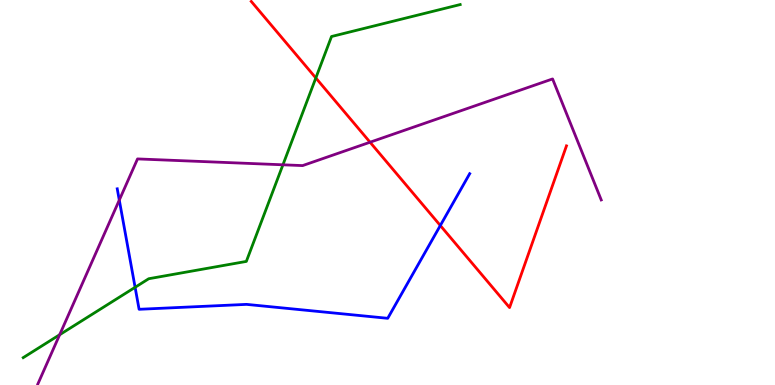[{'lines': ['blue', 'red'], 'intersections': [{'x': 5.68, 'y': 4.14}]}, {'lines': ['green', 'red'], 'intersections': [{'x': 4.08, 'y': 7.98}]}, {'lines': ['purple', 'red'], 'intersections': [{'x': 4.77, 'y': 6.31}]}, {'lines': ['blue', 'green'], 'intersections': [{'x': 1.74, 'y': 2.54}]}, {'lines': ['blue', 'purple'], 'intersections': [{'x': 1.54, 'y': 4.8}]}, {'lines': ['green', 'purple'], 'intersections': [{'x': 0.77, 'y': 1.31}, {'x': 3.65, 'y': 5.72}]}]